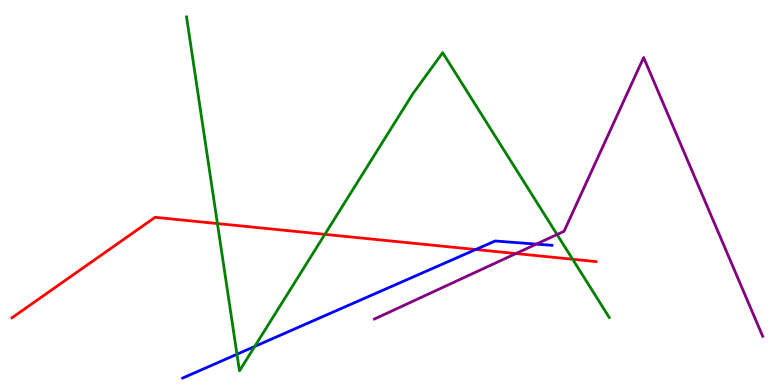[{'lines': ['blue', 'red'], 'intersections': [{'x': 6.14, 'y': 3.52}]}, {'lines': ['green', 'red'], 'intersections': [{'x': 2.81, 'y': 4.19}, {'x': 4.19, 'y': 3.91}, {'x': 7.39, 'y': 3.27}]}, {'lines': ['purple', 'red'], 'intersections': [{'x': 6.66, 'y': 3.41}]}, {'lines': ['blue', 'green'], 'intersections': [{'x': 3.06, 'y': 0.799}, {'x': 3.29, 'y': 1.0}]}, {'lines': ['blue', 'purple'], 'intersections': [{'x': 6.92, 'y': 3.66}]}, {'lines': ['green', 'purple'], 'intersections': [{'x': 7.19, 'y': 3.91}]}]